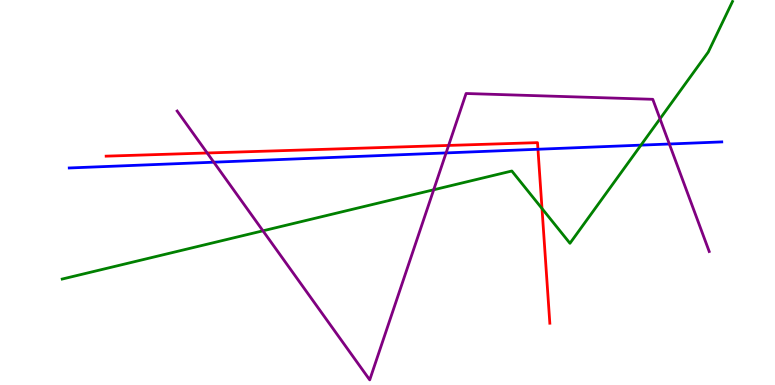[{'lines': ['blue', 'red'], 'intersections': [{'x': 6.94, 'y': 6.12}]}, {'lines': ['green', 'red'], 'intersections': [{'x': 6.99, 'y': 4.58}]}, {'lines': ['purple', 'red'], 'intersections': [{'x': 2.67, 'y': 6.03}, {'x': 5.79, 'y': 6.22}]}, {'lines': ['blue', 'green'], 'intersections': [{'x': 8.27, 'y': 6.23}]}, {'lines': ['blue', 'purple'], 'intersections': [{'x': 2.76, 'y': 5.79}, {'x': 5.76, 'y': 6.03}, {'x': 8.64, 'y': 6.26}]}, {'lines': ['green', 'purple'], 'intersections': [{'x': 3.39, 'y': 4.0}, {'x': 5.6, 'y': 5.07}, {'x': 8.52, 'y': 6.91}]}]